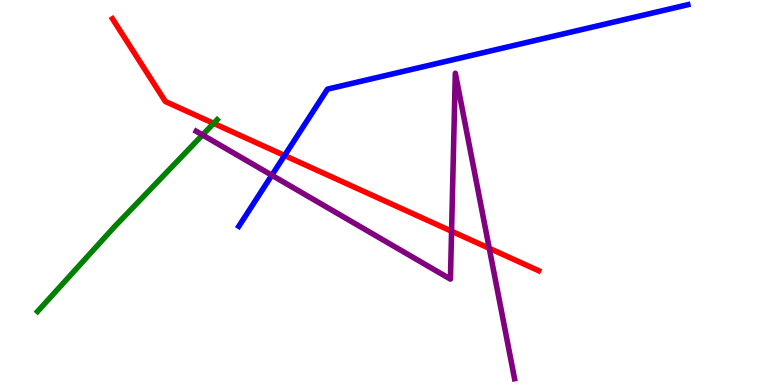[{'lines': ['blue', 'red'], 'intersections': [{'x': 3.67, 'y': 5.96}]}, {'lines': ['green', 'red'], 'intersections': [{'x': 2.76, 'y': 6.8}]}, {'lines': ['purple', 'red'], 'intersections': [{'x': 5.83, 'y': 3.99}, {'x': 6.31, 'y': 3.55}]}, {'lines': ['blue', 'green'], 'intersections': []}, {'lines': ['blue', 'purple'], 'intersections': [{'x': 3.51, 'y': 5.45}]}, {'lines': ['green', 'purple'], 'intersections': [{'x': 2.61, 'y': 6.49}]}]